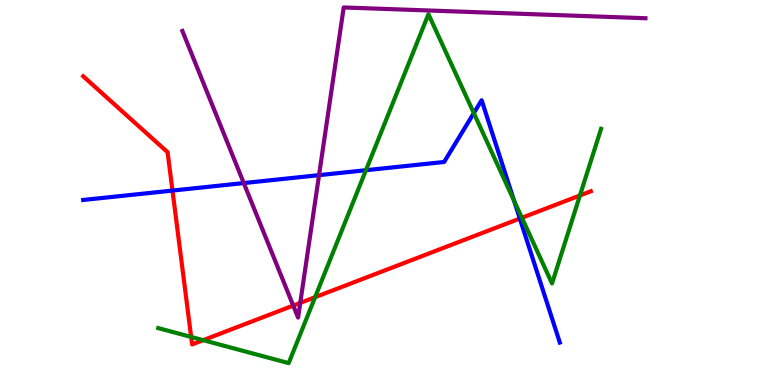[{'lines': ['blue', 'red'], 'intersections': [{'x': 2.23, 'y': 5.05}, {'x': 6.71, 'y': 4.32}]}, {'lines': ['green', 'red'], 'intersections': [{'x': 2.47, 'y': 1.25}, {'x': 2.62, 'y': 1.16}, {'x': 4.07, 'y': 2.28}, {'x': 6.73, 'y': 4.34}, {'x': 7.48, 'y': 4.92}]}, {'lines': ['purple', 'red'], 'intersections': [{'x': 3.78, 'y': 2.06}, {'x': 3.87, 'y': 2.13}]}, {'lines': ['blue', 'green'], 'intersections': [{'x': 4.72, 'y': 5.58}, {'x': 6.11, 'y': 7.06}, {'x': 6.63, 'y': 4.79}]}, {'lines': ['blue', 'purple'], 'intersections': [{'x': 3.15, 'y': 5.25}, {'x': 4.12, 'y': 5.45}]}, {'lines': ['green', 'purple'], 'intersections': []}]